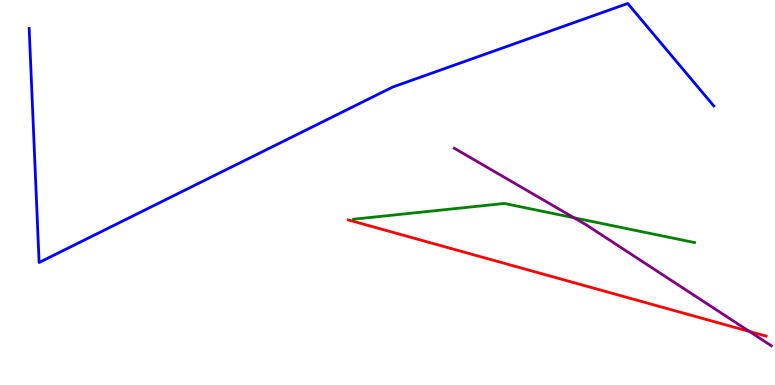[{'lines': ['blue', 'red'], 'intersections': []}, {'lines': ['green', 'red'], 'intersections': []}, {'lines': ['purple', 'red'], 'intersections': [{'x': 9.67, 'y': 1.39}]}, {'lines': ['blue', 'green'], 'intersections': []}, {'lines': ['blue', 'purple'], 'intersections': []}, {'lines': ['green', 'purple'], 'intersections': [{'x': 7.41, 'y': 4.34}]}]